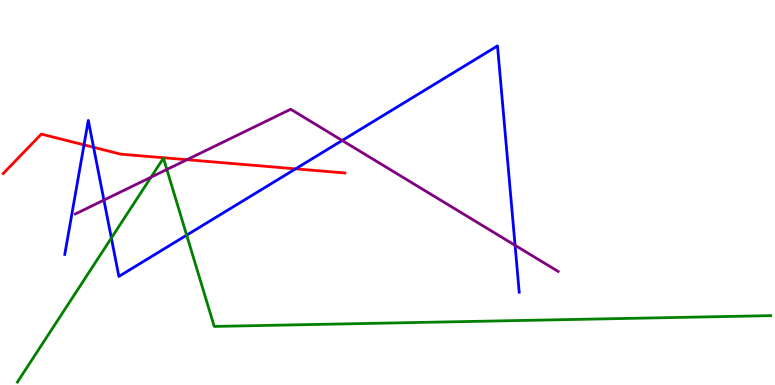[{'lines': ['blue', 'red'], 'intersections': [{'x': 1.08, 'y': 6.24}, {'x': 1.21, 'y': 6.17}, {'x': 3.81, 'y': 5.61}]}, {'lines': ['green', 'red'], 'intersections': []}, {'lines': ['purple', 'red'], 'intersections': [{'x': 2.41, 'y': 5.85}]}, {'lines': ['blue', 'green'], 'intersections': [{'x': 1.44, 'y': 3.82}, {'x': 2.41, 'y': 3.89}]}, {'lines': ['blue', 'purple'], 'intersections': [{'x': 1.34, 'y': 4.8}, {'x': 4.42, 'y': 6.35}, {'x': 6.65, 'y': 3.63}]}, {'lines': ['green', 'purple'], 'intersections': [{'x': 1.95, 'y': 5.4}, {'x': 2.15, 'y': 5.6}]}]